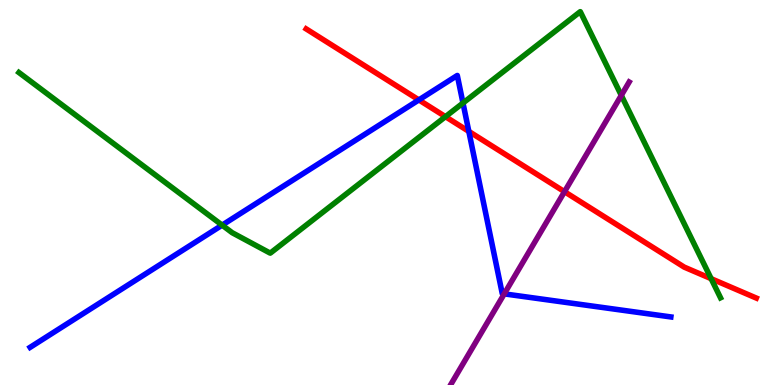[{'lines': ['blue', 'red'], 'intersections': [{'x': 5.4, 'y': 7.4}, {'x': 6.05, 'y': 6.59}]}, {'lines': ['green', 'red'], 'intersections': [{'x': 5.75, 'y': 6.97}, {'x': 9.18, 'y': 2.76}]}, {'lines': ['purple', 'red'], 'intersections': [{'x': 7.28, 'y': 5.02}]}, {'lines': ['blue', 'green'], 'intersections': [{'x': 2.87, 'y': 4.15}, {'x': 5.97, 'y': 7.32}]}, {'lines': ['blue', 'purple'], 'intersections': [{'x': 6.51, 'y': 2.37}]}, {'lines': ['green', 'purple'], 'intersections': [{'x': 8.02, 'y': 7.52}]}]